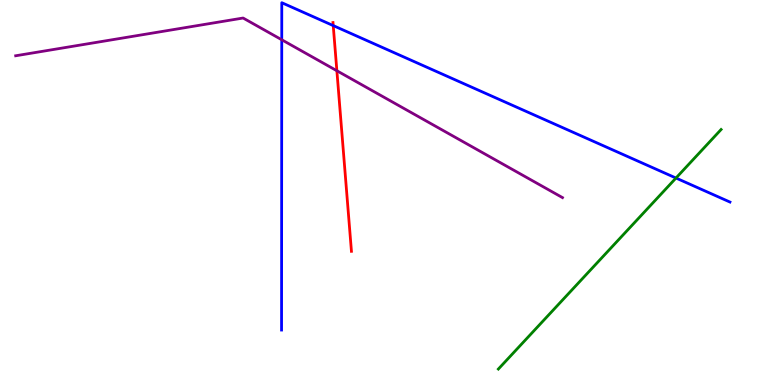[{'lines': ['blue', 'red'], 'intersections': [{'x': 4.3, 'y': 9.34}]}, {'lines': ['green', 'red'], 'intersections': []}, {'lines': ['purple', 'red'], 'intersections': [{'x': 4.35, 'y': 8.16}]}, {'lines': ['blue', 'green'], 'intersections': [{'x': 8.72, 'y': 5.38}]}, {'lines': ['blue', 'purple'], 'intersections': [{'x': 3.64, 'y': 8.97}]}, {'lines': ['green', 'purple'], 'intersections': []}]